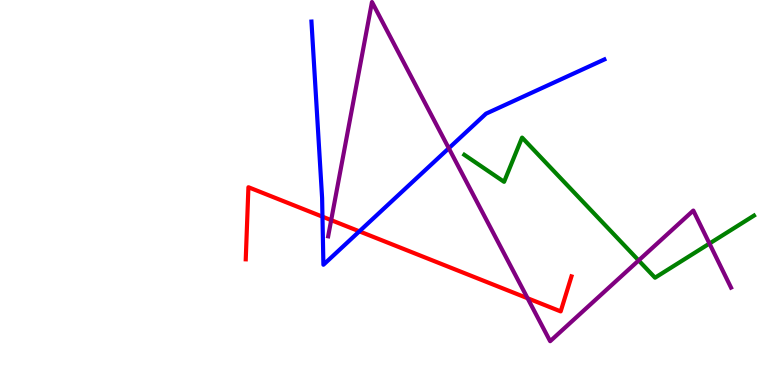[{'lines': ['blue', 'red'], 'intersections': [{'x': 4.16, 'y': 4.37}, {'x': 4.64, 'y': 3.99}]}, {'lines': ['green', 'red'], 'intersections': []}, {'lines': ['purple', 'red'], 'intersections': [{'x': 4.27, 'y': 4.28}, {'x': 6.81, 'y': 2.25}]}, {'lines': ['blue', 'green'], 'intersections': []}, {'lines': ['blue', 'purple'], 'intersections': [{'x': 5.79, 'y': 6.15}]}, {'lines': ['green', 'purple'], 'intersections': [{'x': 8.24, 'y': 3.24}, {'x': 9.15, 'y': 3.67}]}]